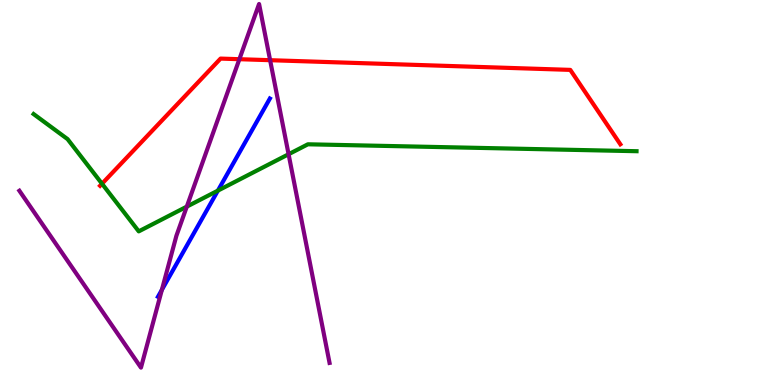[{'lines': ['blue', 'red'], 'intersections': []}, {'lines': ['green', 'red'], 'intersections': [{'x': 1.32, 'y': 5.23}]}, {'lines': ['purple', 'red'], 'intersections': [{'x': 3.09, 'y': 8.46}, {'x': 3.49, 'y': 8.44}]}, {'lines': ['blue', 'green'], 'intersections': [{'x': 2.81, 'y': 5.05}]}, {'lines': ['blue', 'purple'], 'intersections': [{'x': 2.09, 'y': 2.47}]}, {'lines': ['green', 'purple'], 'intersections': [{'x': 2.41, 'y': 4.63}, {'x': 3.72, 'y': 5.99}]}]